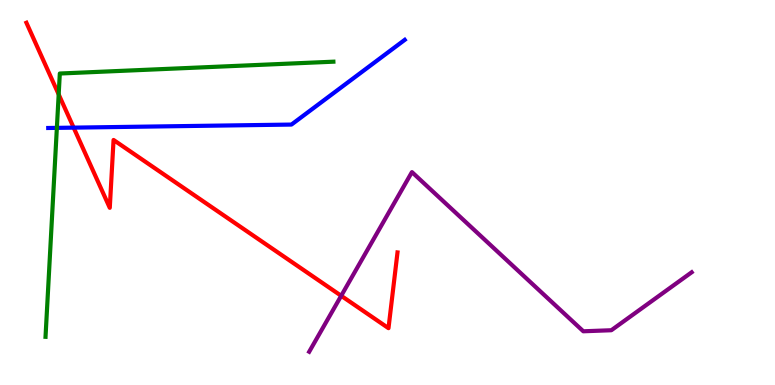[{'lines': ['blue', 'red'], 'intersections': [{'x': 0.95, 'y': 6.68}]}, {'lines': ['green', 'red'], 'intersections': [{'x': 0.757, 'y': 7.55}]}, {'lines': ['purple', 'red'], 'intersections': [{'x': 4.4, 'y': 2.32}]}, {'lines': ['blue', 'green'], 'intersections': [{'x': 0.734, 'y': 6.68}]}, {'lines': ['blue', 'purple'], 'intersections': []}, {'lines': ['green', 'purple'], 'intersections': []}]